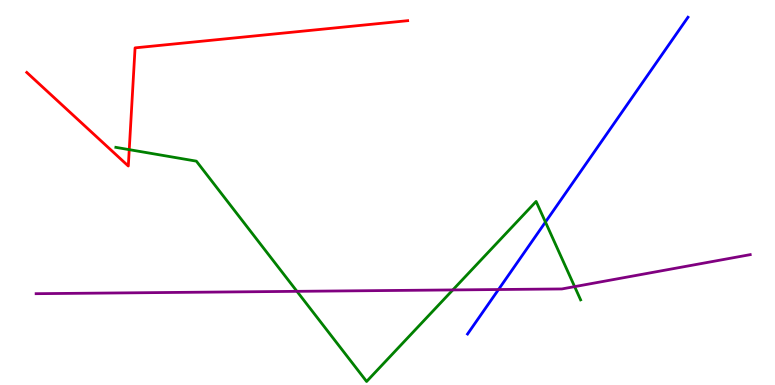[{'lines': ['blue', 'red'], 'intersections': []}, {'lines': ['green', 'red'], 'intersections': [{'x': 1.67, 'y': 6.11}]}, {'lines': ['purple', 'red'], 'intersections': []}, {'lines': ['blue', 'green'], 'intersections': [{'x': 7.04, 'y': 4.23}]}, {'lines': ['blue', 'purple'], 'intersections': [{'x': 6.43, 'y': 2.48}]}, {'lines': ['green', 'purple'], 'intersections': [{'x': 3.83, 'y': 2.43}, {'x': 5.84, 'y': 2.47}, {'x': 7.41, 'y': 2.56}]}]